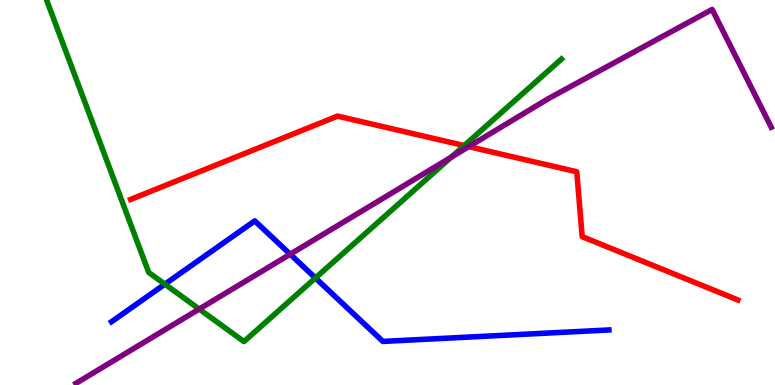[{'lines': ['blue', 'red'], 'intersections': []}, {'lines': ['green', 'red'], 'intersections': [{'x': 5.99, 'y': 6.22}]}, {'lines': ['purple', 'red'], 'intersections': [{'x': 6.05, 'y': 6.19}]}, {'lines': ['blue', 'green'], 'intersections': [{'x': 2.13, 'y': 2.62}, {'x': 4.07, 'y': 2.78}]}, {'lines': ['blue', 'purple'], 'intersections': [{'x': 3.74, 'y': 3.4}]}, {'lines': ['green', 'purple'], 'intersections': [{'x': 2.57, 'y': 1.97}, {'x': 5.82, 'y': 5.92}]}]